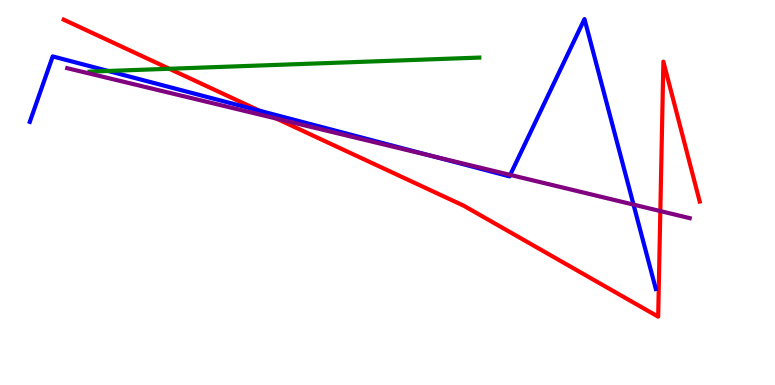[{'lines': ['blue', 'red'], 'intersections': [{'x': 3.35, 'y': 7.12}]}, {'lines': ['green', 'red'], 'intersections': [{'x': 2.18, 'y': 8.21}]}, {'lines': ['purple', 'red'], 'intersections': [{'x': 3.57, 'y': 6.92}, {'x': 8.52, 'y': 4.52}]}, {'lines': ['blue', 'green'], 'intersections': [{'x': 1.4, 'y': 8.16}]}, {'lines': ['blue', 'purple'], 'intersections': [{'x': 5.6, 'y': 5.93}, {'x': 6.58, 'y': 5.46}, {'x': 8.17, 'y': 4.69}]}, {'lines': ['green', 'purple'], 'intersections': []}]